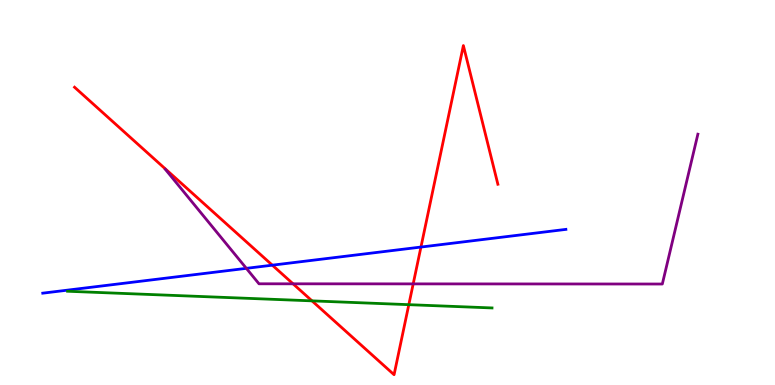[{'lines': ['blue', 'red'], 'intersections': [{'x': 3.51, 'y': 3.11}, {'x': 5.43, 'y': 3.58}]}, {'lines': ['green', 'red'], 'intersections': [{'x': 4.03, 'y': 2.19}, {'x': 5.28, 'y': 2.09}]}, {'lines': ['purple', 'red'], 'intersections': [{'x': 3.78, 'y': 2.63}, {'x': 5.33, 'y': 2.63}]}, {'lines': ['blue', 'green'], 'intersections': []}, {'lines': ['blue', 'purple'], 'intersections': [{'x': 3.18, 'y': 3.03}]}, {'lines': ['green', 'purple'], 'intersections': []}]